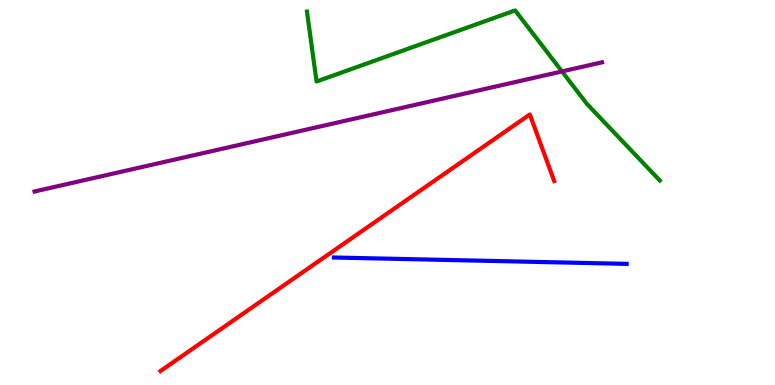[{'lines': ['blue', 'red'], 'intersections': []}, {'lines': ['green', 'red'], 'intersections': []}, {'lines': ['purple', 'red'], 'intersections': []}, {'lines': ['blue', 'green'], 'intersections': []}, {'lines': ['blue', 'purple'], 'intersections': []}, {'lines': ['green', 'purple'], 'intersections': [{'x': 7.25, 'y': 8.14}]}]